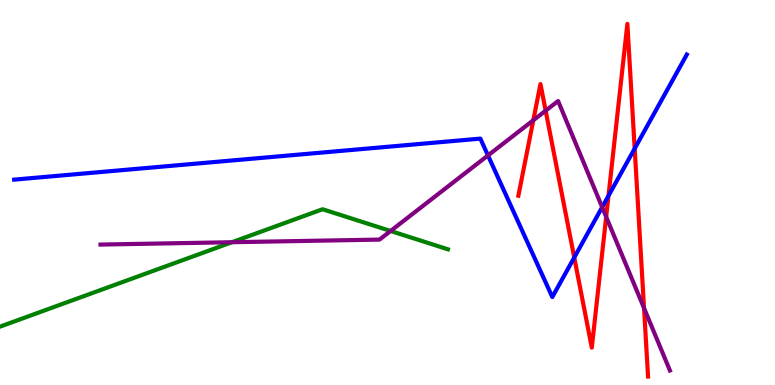[{'lines': ['blue', 'red'], 'intersections': [{'x': 7.41, 'y': 3.31}, {'x': 7.85, 'y': 4.91}, {'x': 8.19, 'y': 6.14}]}, {'lines': ['green', 'red'], 'intersections': []}, {'lines': ['purple', 'red'], 'intersections': [{'x': 6.88, 'y': 6.88}, {'x': 7.04, 'y': 7.12}, {'x': 7.82, 'y': 4.37}, {'x': 8.31, 'y': 2.0}]}, {'lines': ['blue', 'green'], 'intersections': []}, {'lines': ['blue', 'purple'], 'intersections': [{'x': 6.3, 'y': 5.96}, {'x': 7.77, 'y': 4.62}]}, {'lines': ['green', 'purple'], 'intersections': [{'x': 2.99, 'y': 3.71}, {'x': 5.04, 'y': 4.0}]}]